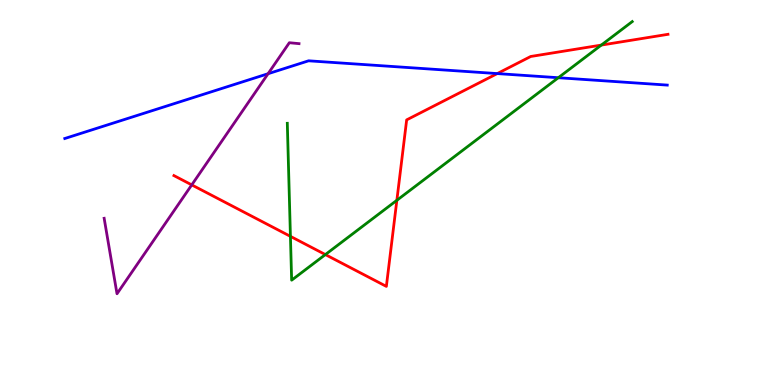[{'lines': ['blue', 'red'], 'intersections': [{'x': 6.42, 'y': 8.09}]}, {'lines': ['green', 'red'], 'intersections': [{'x': 3.75, 'y': 3.86}, {'x': 4.2, 'y': 3.39}, {'x': 5.12, 'y': 4.8}, {'x': 7.76, 'y': 8.83}]}, {'lines': ['purple', 'red'], 'intersections': [{'x': 2.47, 'y': 5.2}]}, {'lines': ['blue', 'green'], 'intersections': [{'x': 7.2, 'y': 7.98}]}, {'lines': ['blue', 'purple'], 'intersections': [{'x': 3.46, 'y': 8.09}]}, {'lines': ['green', 'purple'], 'intersections': []}]